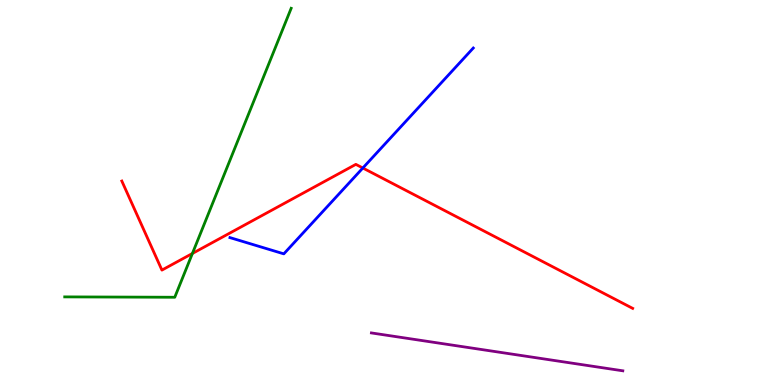[{'lines': ['blue', 'red'], 'intersections': [{'x': 4.68, 'y': 5.64}]}, {'lines': ['green', 'red'], 'intersections': [{'x': 2.48, 'y': 3.42}]}, {'lines': ['purple', 'red'], 'intersections': []}, {'lines': ['blue', 'green'], 'intersections': []}, {'lines': ['blue', 'purple'], 'intersections': []}, {'lines': ['green', 'purple'], 'intersections': []}]